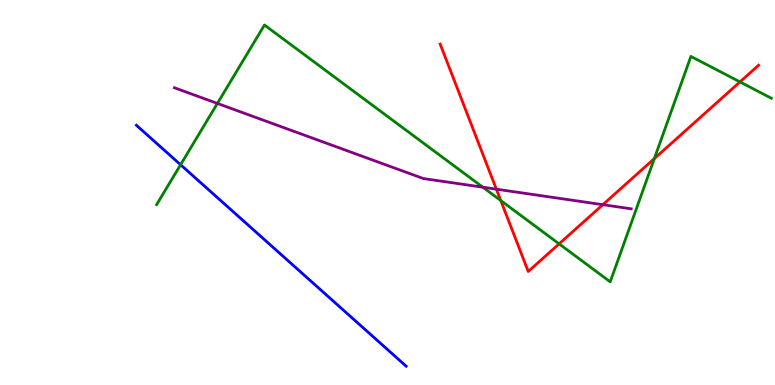[{'lines': ['blue', 'red'], 'intersections': []}, {'lines': ['green', 'red'], 'intersections': [{'x': 6.46, 'y': 4.79}, {'x': 7.21, 'y': 3.67}, {'x': 8.44, 'y': 5.88}, {'x': 9.55, 'y': 7.87}]}, {'lines': ['purple', 'red'], 'intersections': [{'x': 6.4, 'y': 5.09}, {'x': 7.78, 'y': 4.68}]}, {'lines': ['blue', 'green'], 'intersections': [{'x': 2.33, 'y': 5.72}]}, {'lines': ['blue', 'purple'], 'intersections': []}, {'lines': ['green', 'purple'], 'intersections': [{'x': 2.81, 'y': 7.31}, {'x': 6.23, 'y': 5.14}]}]